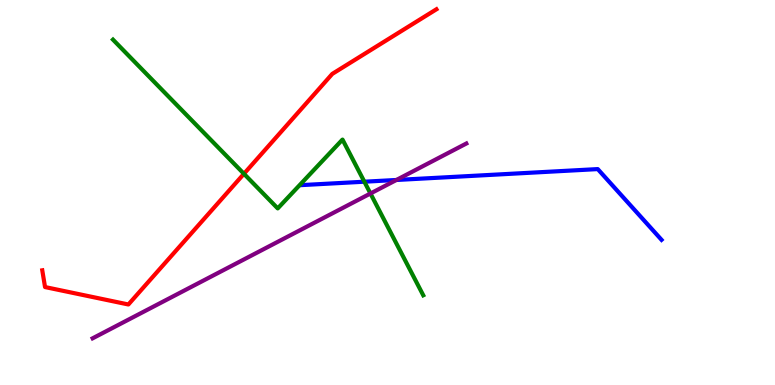[{'lines': ['blue', 'red'], 'intersections': []}, {'lines': ['green', 'red'], 'intersections': [{'x': 3.15, 'y': 5.49}]}, {'lines': ['purple', 'red'], 'intersections': []}, {'lines': ['blue', 'green'], 'intersections': [{'x': 4.7, 'y': 5.28}]}, {'lines': ['blue', 'purple'], 'intersections': [{'x': 5.11, 'y': 5.33}]}, {'lines': ['green', 'purple'], 'intersections': [{'x': 4.78, 'y': 4.97}]}]